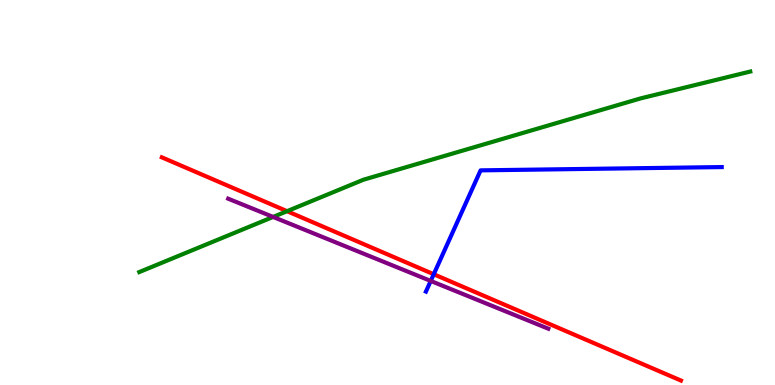[{'lines': ['blue', 'red'], 'intersections': [{'x': 5.6, 'y': 2.88}]}, {'lines': ['green', 'red'], 'intersections': [{'x': 3.7, 'y': 4.51}]}, {'lines': ['purple', 'red'], 'intersections': []}, {'lines': ['blue', 'green'], 'intersections': []}, {'lines': ['blue', 'purple'], 'intersections': [{'x': 5.56, 'y': 2.7}]}, {'lines': ['green', 'purple'], 'intersections': [{'x': 3.52, 'y': 4.37}]}]